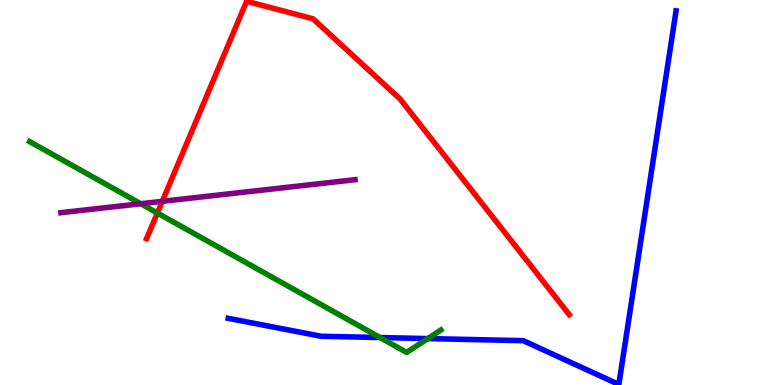[{'lines': ['blue', 'red'], 'intersections': []}, {'lines': ['green', 'red'], 'intersections': [{'x': 2.03, 'y': 4.47}]}, {'lines': ['purple', 'red'], 'intersections': [{'x': 2.09, 'y': 4.77}]}, {'lines': ['blue', 'green'], 'intersections': [{'x': 4.9, 'y': 1.23}, {'x': 5.52, 'y': 1.21}]}, {'lines': ['blue', 'purple'], 'intersections': []}, {'lines': ['green', 'purple'], 'intersections': [{'x': 1.82, 'y': 4.71}]}]